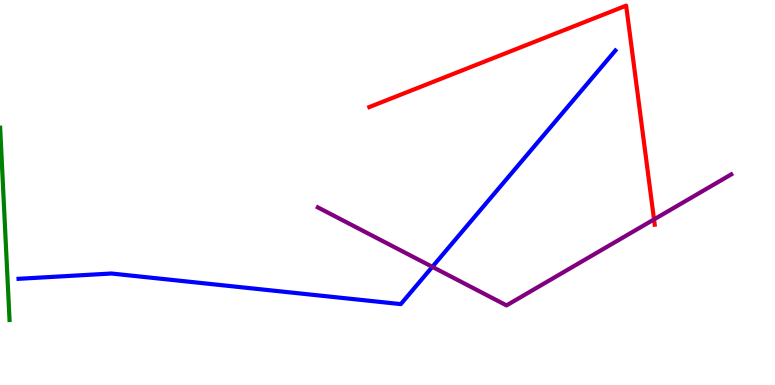[{'lines': ['blue', 'red'], 'intersections': []}, {'lines': ['green', 'red'], 'intersections': []}, {'lines': ['purple', 'red'], 'intersections': [{'x': 8.44, 'y': 4.3}]}, {'lines': ['blue', 'green'], 'intersections': []}, {'lines': ['blue', 'purple'], 'intersections': [{'x': 5.58, 'y': 3.07}]}, {'lines': ['green', 'purple'], 'intersections': []}]